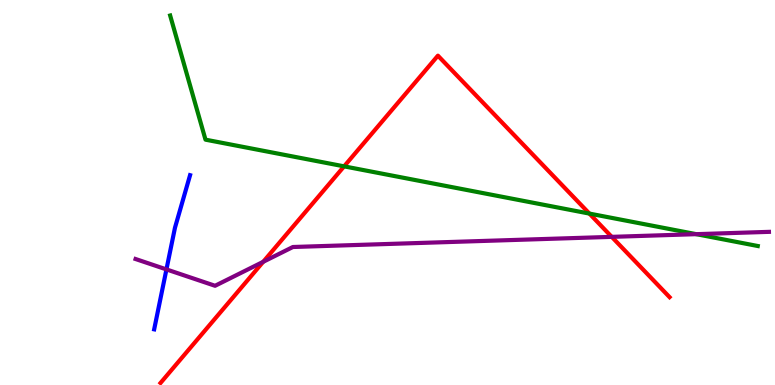[{'lines': ['blue', 'red'], 'intersections': []}, {'lines': ['green', 'red'], 'intersections': [{'x': 4.44, 'y': 5.68}, {'x': 7.61, 'y': 4.45}]}, {'lines': ['purple', 'red'], 'intersections': [{'x': 3.4, 'y': 3.2}, {'x': 7.89, 'y': 3.85}]}, {'lines': ['blue', 'green'], 'intersections': []}, {'lines': ['blue', 'purple'], 'intersections': [{'x': 2.15, 'y': 3.0}]}, {'lines': ['green', 'purple'], 'intersections': [{'x': 8.98, 'y': 3.92}]}]